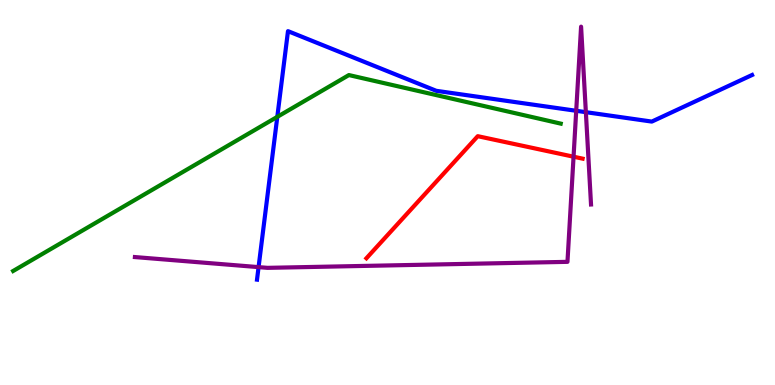[{'lines': ['blue', 'red'], 'intersections': []}, {'lines': ['green', 'red'], 'intersections': []}, {'lines': ['purple', 'red'], 'intersections': [{'x': 7.4, 'y': 5.93}]}, {'lines': ['blue', 'green'], 'intersections': [{'x': 3.58, 'y': 6.97}]}, {'lines': ['blue', 'purple'], 'intersections': [{'x': 3.34, 'y': 3.06}, {'x': 7.44, 'y': 7.12}, {'x': 7.56, 'y': 7.09}]}, {'lines': ['green', 'purple'], 'intersections': []}]